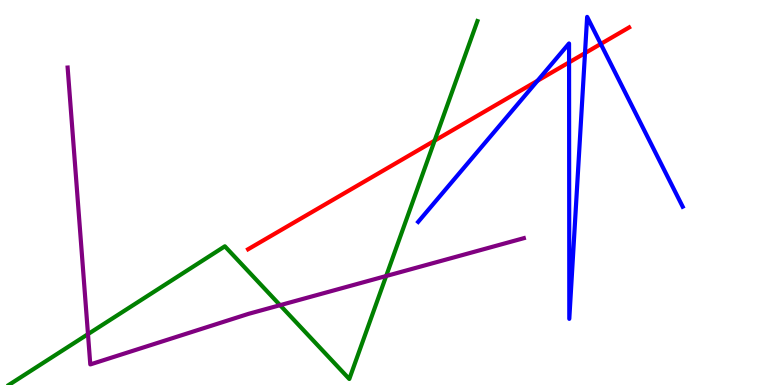[{'lines': ['blue', 'red'], 'intersections': [{'x': 6.94, 'y': 7.9}, {'x': 7.34, 'y': 8.38}, {'x': 7.55, 'y': 8.62}, {'x': 7.75, 'y': 8.86}]}, {'lines': ['green', 'red'], 'intersections': [{'x': 5.61, 'y': 6.35}]}, {'lines': ['purple', 'red'], 'intersections': []}, {'lines': ['blue', 'green'], 'intersections': []}, {'lines': ['blue', 'purple'], 'intersections': []}, {'lines': ['green', 'purple'], 'intersections': [{'x': 1.14, 'y': 1.32}, {'x': 3.61, 'y': 2.07}, {'x': 4.98, 'y': 2.83}]}]